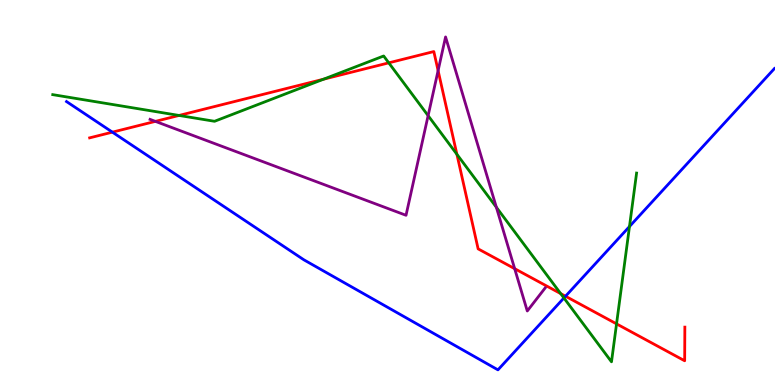[{'lines': ['blue', 'red'], 'intersections': [{'x': 1.45, 'y': 6.57}, {'x': 7.3, 'y': 2.31}]}, {'lines': ['green', 'red'], 'intersections': [{'x': 2.31, 'y': 7.0}, {'x': 4.17, 'y': 7.94}, {'x': 5.02, 'y': 8.37}, {'x': 5.9, 'y': 5.99}, {'x': 7.23, 'y': 2.37}, {'x': 7.96, 'y': 1.59}]}, {'lines': ['purple', 'red'], 'intersections': [{'x': 2.01, 'y': 6.85}, {'x': 5.65, 'y': 8.17}, {'x': 6.64, 'y': 3.02}]}, {'lines': ['blue', 'green'], 'intersections': [{'x': 7.28, 'y': 2.26}, {'x': 8.12, 'y': 4.12}]}, {'lines': ['blue', 'purple'], 'intersections': []}, {'lines': ['green', 'purple'], 'intersections': [{'x': 5.52, 'y': 7.0}, {'x': 6.4, 'y': 4.62}]}]